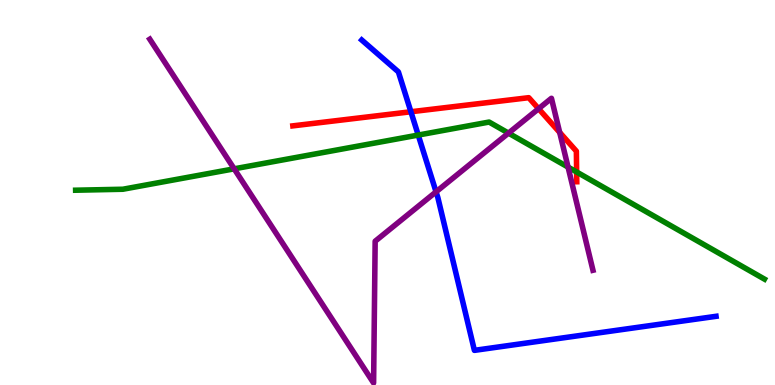[{'lines': ['blue', 'red'], 'intersections': [{'x': 5.3, 'y': 7.1}]}, {'lines': ['green', 'red'], 'intersections': [{'x': 7.44, 'y': 5.53}]}, {'lines': ['purple', 'red'], 'intersections': [{'x': 6.95, 'y': 7.18}, {'x': 7.22, 'y': 6.56}]}, {'lines': ['blue', 'green'], 'intersections': [{'x': 5.4, 'y': 6.49}]}, {'lines': ['blue', 'purple'], 'intersections': [{'x': 5.63, 'y': 5.02}]}, {'lines': ['green', 'purple'], 'intersections': [{'x': 3.02, 'y': 5.61}, {'x': 6.56, 'y': 6.54}, {'x': 7.33, 'y': 5.66}]}]